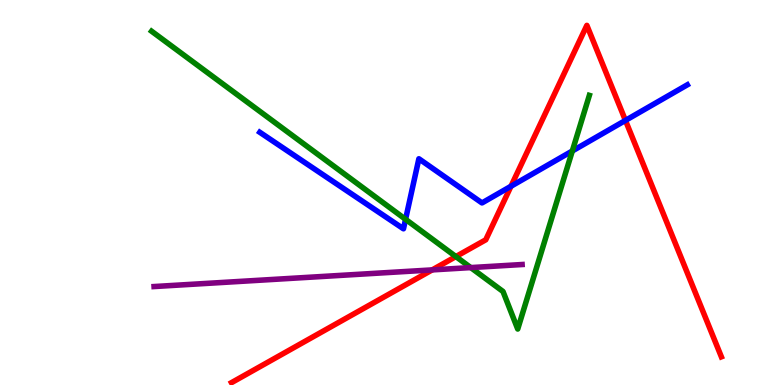[{'lines': ['blue', 'red'], 'intersections': [{'x': 6.59, 'y': 5.16}, {'x': 8.07, 'y': 6.87}]}, {'lines': ['green', 'red'], 'intersections': [{'x': 5.88, 'y': 3.34}]}, {'lines': ['purple', 'red'], 'intersections': [{'x': 5.58, 'y': 2.99}]}, {'lines': ['blue', 'green'], 'intersections': [{'x': 5.23, 'y': 4.3}, {'x': 7.38, 'y': 6.08}]}, {'lines': ['blue', 'purple'], 'intersections': []}, {'lines': ['green', 'purple'], 'intersections': [{'x': 6.07, 'y': 3.05}]}]